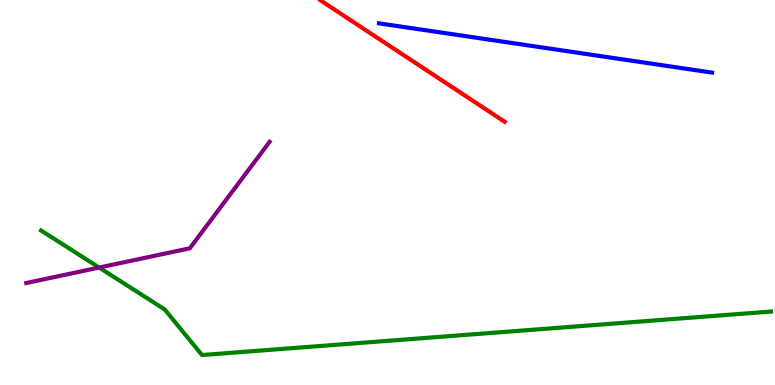[{'lines': ['blue', 'red'], 'intersections': []}, {'lines': ['green', 'red'], 'intersections': []}, {'lines': ['purple', 'red'], 'intersections': []}, {'lines': ['blue', 'green'], 'intersections': []}, {'lines': ['blue', 'purple'], 'intersections': []}, {'lines': ['green', 'purple'], 'intersections': [{'x': 1.28, 'y': 3.05}]}]